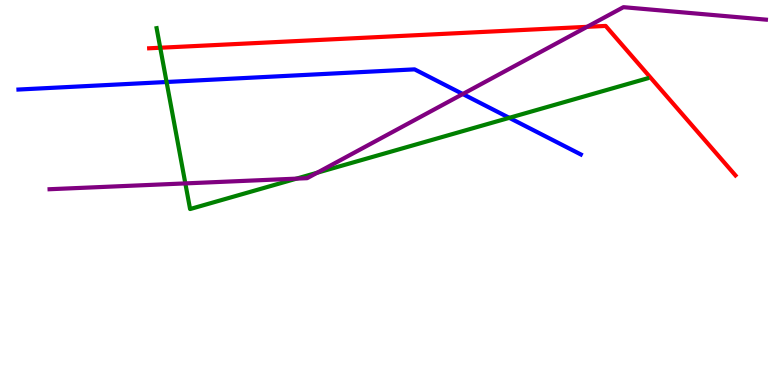[{'lines': ['blue', 'red'], 'intersections': []}, {'lines': ['green', 'red'], 'intersections': [{'x': 2.07, 'y': 8.76}]}, {'lines': ['purple', 'red'], 'intersections': [{'x': 7.58, 'y': 9.3}]}, {'lines': ['blue', 'green'], 'intersections': [{'x': 2.15, 'y': 7.87}, {'x': 6.57, 'y': 6.94}]}, {'lines': ['blue', 'purple'], 'intersections': [{'x': 5.97, 'y': 7.56}]}, {'lines': ['green', 'purple'], 'intersections': [{'x': 2.39, 'y': 5.24}, {'x': 3.83, 'y': 5.36}, {'x': 4.09, 'y': 5.51}]}]